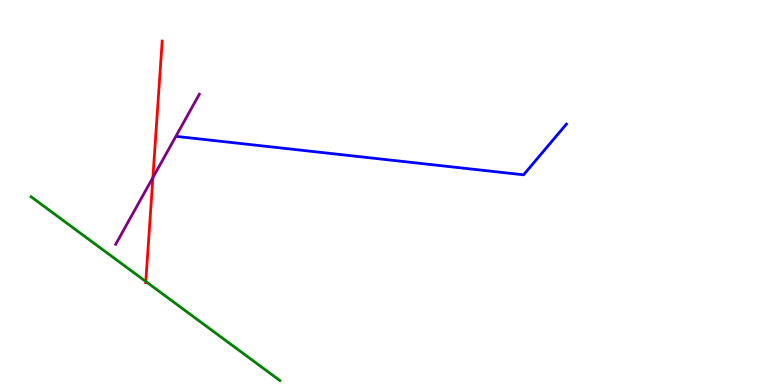[{'lines': ['blue', 'red'], 'intersections': []}, {'lines': ['green', 'red'], 'intersections': [{'x': 1.88, 'y': 2.69}]}, {'lines': ['purple', 'red'], 'intersections': [{'x': 1.97, 'y': 5.39}]}, {'lines': ['blue', 'green'], 'intersections': []}, {'lines': ['blue', 'purple'], 'intersections': []}, {'lines': ['green', 'purple'], 'intersections': []}]